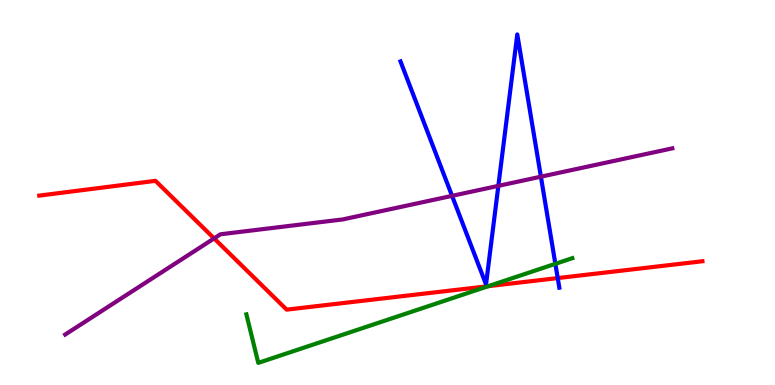[{'lines': ['blue', 'red'], 'intersections': [{'x': 7.2, 'y': 2.78}]}, {'lines': ['green', 'red'], 'intersections': [{'x': 6.3, 'y': 2.57}]}, {'lines': ['purple', 'red'], 'intersections': [{'x': 2.76, 'y': 3.81}]}, {'lines': ['blue', 'green'], 'intersections': [{'x': 7.17, 'y': 3.15}]}, {'lines': ['blue', 'purple'], 'intersections': [{'x': 5.83, 'y': 4.91}, {'x': 6.43, 'y': 5.17}, {'x': 6.98, 'y': 5.41}]}, {'lines': ['green', 'purple'], 'intersections': []}]